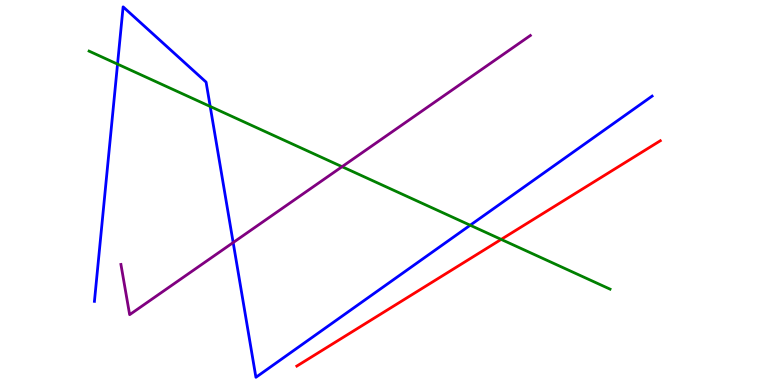[{'lines': ['blue', 'red'], 'intersections': []}, {'lines': ['green', 'red'], 'intersections': [{'x': 6.47, 'y': 3.78}]}, {'lines': ['purple', 'red'], 'intersections': []}, {'lines': ['blue', 'green'], 'intersections': [{'x': 1.52, 'y': 8.33}, {'x': 2.71, 'y': 7.23}, {'x': 6.07, 'y': 4.15}]}, {'lines': ['blue', 'purple'], 'intersections': [{'x': 3.01, 'y': 3.7}]}, {'lines': ['green', 'purple'], 'intersections': [{'x': 4.41, 'y': 5.67}]}]